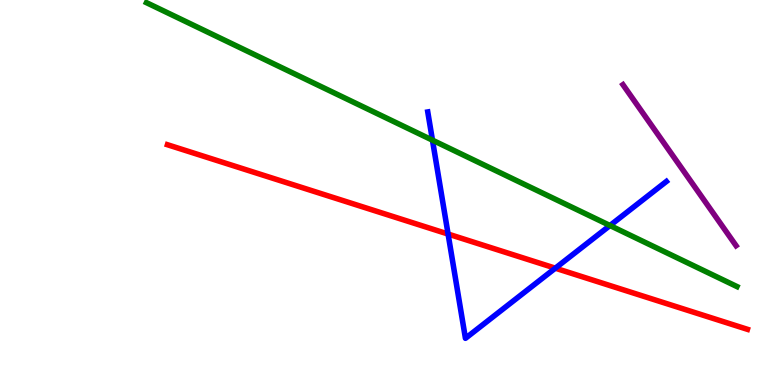[{'lines': ['blue', 'red'], 'intersections': [{'x': 5.78, 'y': 3.92}, {'x': 7.17, 'y': 3.03}]}, {'lines': ['green', 'red'], 'intersections': []}, {'lines': ['purple', 'red'], 'intersections': []}, {'lines': ['blue', 'green'], 'intersections': [{'x': 5.58, 'y': 6.36}, {'x': 7.87, 'y': 4.14}]}, {'lines': ['blue', 'purple'], 'intersections': []}, {'lines': ['green', 'purple'], 'intersections': []}]